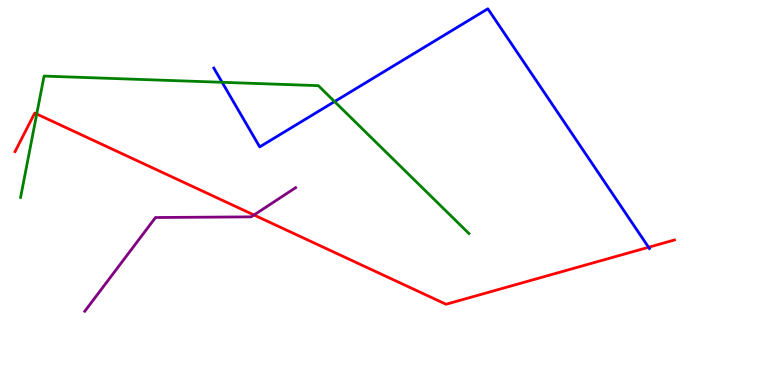[{'lines': ['blue', 'red'], 'intersections': [{'x': 8.37, 'y': 3.58}]}, {'lines': ['green', 'red'], 'intersections': [{'x': 0.474, 'y': 7.04}]}, {'lines': ['purple', 'red'], 'intersections': [{'x': 3.28, 'y': 4.42}]}, {'lines': ['blue', 'green'], 'intersections': [{'x': 2.87, 'y': 7.86}, {'x': 4.32, 'y': 7.36}]}, {'lines': ['blue', 'purple'], 'intersections': []}, {'lines': ['green', 'purple'], 'intersections': []}]